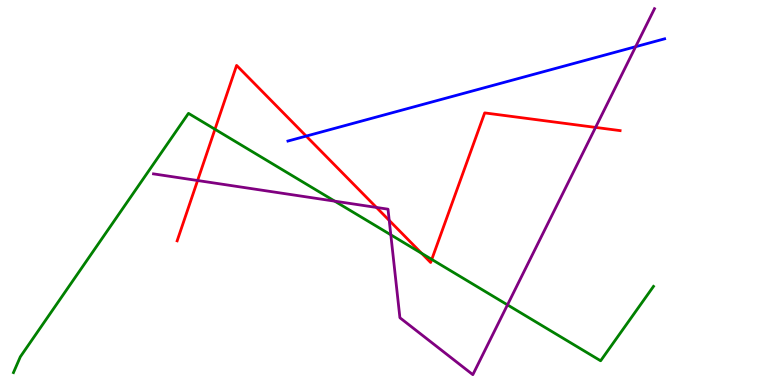[{'lines': ['blue', 'red'], 'intersections': [{'x': 3.95, 'y': 6.47}]}, {'lines': ['green', 'red'], 'intersections': [{'x': 2.77, 'y': 6.64}, {'x': 5.44, 'y': 3.42}, {'x': 5.57, 'y': 3.26}]}, {'lines': ['purple', 'red'], 'intersections': [{'x': 2.55, 'y': 5.31}, {'x': 4.86, 'y': 4.61}, {'x': 5.02, 'y': 4.27}, {'x': 7.68, 'y': 6.69}]}, {'lines': ['blue', 'green'], 'intersections': []}, {'lines': ['blue', 'purple'], 'intersections': [{'x': 8.2, 'y': 8.79}]}, {'lines': ['green', 'purple'], 'intersections': [{'x': 4.32, 'y': 4.78}, {'x': 5.04, 'y': 3.9}, {'x': 6.55, 'y': 2.08}]}]